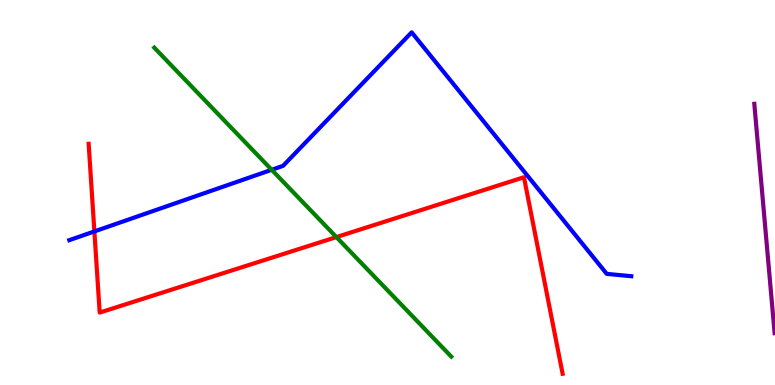[{'lines': ['blue', 'red'], 'intersections': [{'x': 1.22, 'y': 3.99}]}, {'lines': ['green', 'red'], 'intersections': [{'x': 4.34, 'y': 3.84}]}, {'lines': ['purple', 'red'], 'intersections': []}, {'lines': ['blue', 'green'], 'intersections': [{'x': 3.51, 'y': 5.59}]}, {'lines': ['blue', 'purple'], 'intersections': []}, {'lines': ['green', 'purple'], 'intersections': []}]